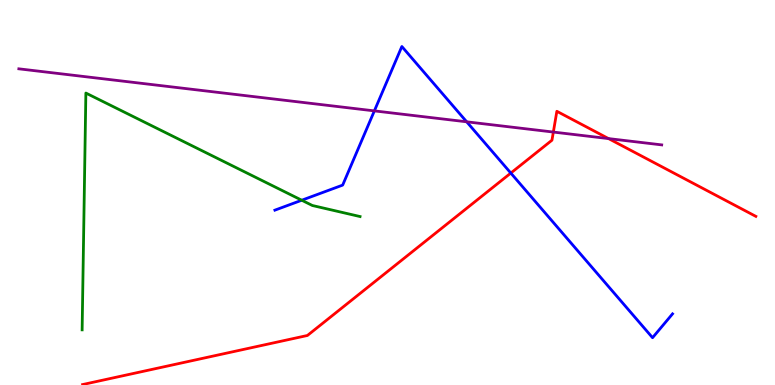[{'lines': ['blue', 'red'], 'intersections': [{'x': 6.59, 'y': 5.5}]}, {'lines': ['green', 'red'], 'intersections': []}, {'lines': ['purple', 'red'], 'intersections': [{'x': 7.14, 'y': 6.57}, {'x': 7.85, 'y': 6.4}]}, {'lines': ['blue', 'green'], 'intersections': [{'x': 3.89, 'y': 4.8}]}, {'lines': ['blue', 'purple'], 'intersections': [{'x': 4.83, 'y': 7.12}, {'x': 6.02, 'y': 6.84}]}, {'lines': ['green', 'purple'], 'intersections': []}]